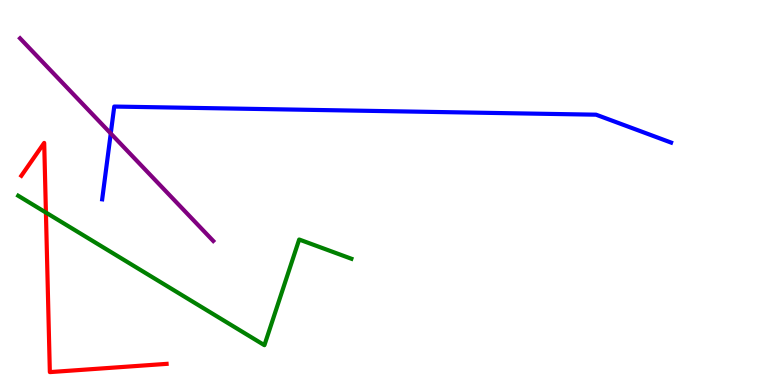[{'lines': ['blue', 'red'], 'intersections': []}, {'lines': ['green', 'red'], 'intersections': [{'x': 0.592, 'y': 4.48}]}, {'lines': ['purple', 'red'], 'intersections': []}, {'lines': ['blue', 'green'], 'intersections': []}, {'lines': ['blue', 'purple'], 'intersections': [{'x': 1.43, 'y': 6.53}]}, {'lines': ['green', 'purple'], 'intersections': []}]